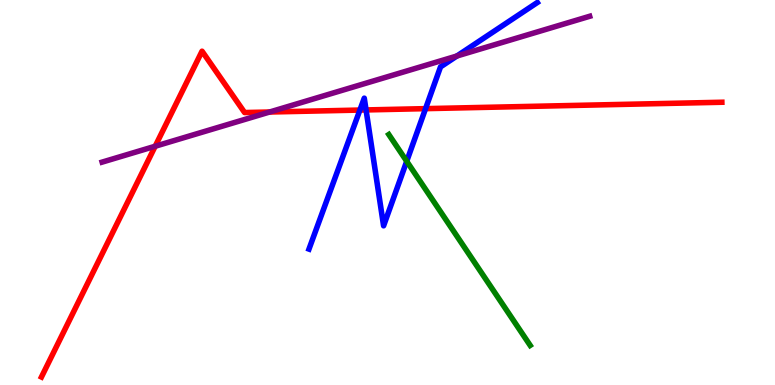[{'lines': ['blue', 'red'], 'intersections': [{'x': 4.64, 'y': 7.14}, {'x': 4.72, 'y': 7.14}, {'x': 5.49, 'y': 7.18}]}, {'lines': ['green', 'red'], 'intersections': []}, {'lines': ['purple', 'red'], 'intersections': [{'x': 2.0, 'y': 6.2}, {'x': 3.48, 'y': 7.09}]}, {'lines': ['blue', 'green'], 'intersections': [{'x': 5.25, 'y': 5.81}]}, {'lines': ['blue', 'purple'], 'intersections': [{'x': 5.9, 'y': 8.55}]}, {'lines': ['green', 'purple'], 'intersections': []}]